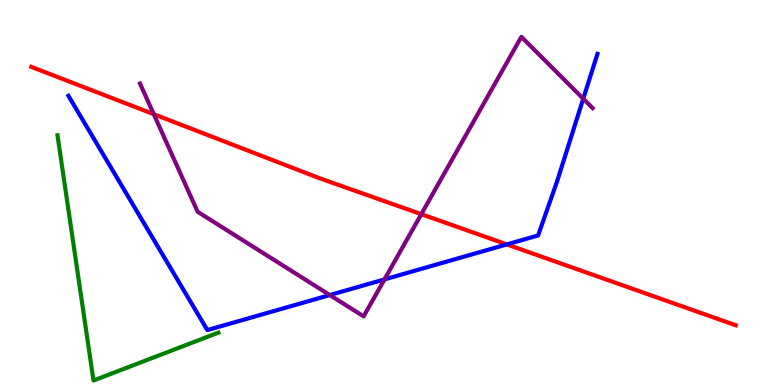[{'lines': ['blue', 'red'], 'intersections': [{'x': 6.54, 'y': 3.65}]}, {'lines': ['green', 'red'], 'intersections': []}, {'lines': ['purple', 'red'], 'intersections': [{'x': 1.98, 'y': 7.03}, {'x': 5.44, 'y': 4.44}]}, {'lines': ['blue', 'green'], 'intersections': []}, {'lines': ['blue', 'purple'], 'intersections': [{'x': 4.26, 'y': 2.34}, {'x': 4.96, 'y': 2.74}, {'x': 7.53, 'y': 7.44}]}, {'lines': ['green', 'purple'], 'intersections': []}]